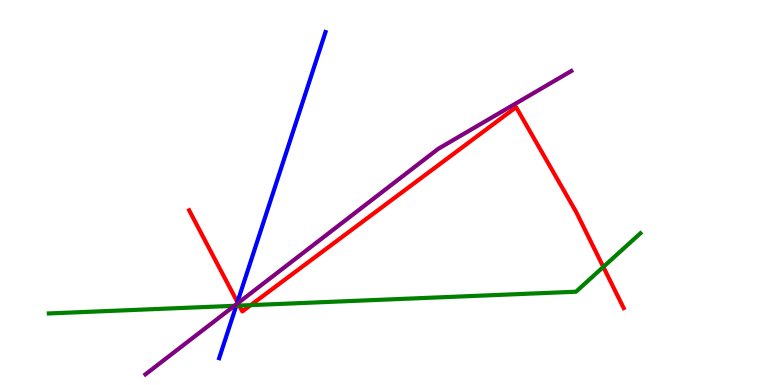[{'lines': ['blue', 'red'], 'intersections': [{'x': 3.06, 'y': 2.15}]}, {'lines': ['green', 'red'], 'intersections': [{'x': 3.09, 'y': 2.06}, {'x': 3.24, 'y': 2.07}, {'x': 7.78, 'y': 3.07}]}, {'lines': ['purple', 'red'], 'intersections': [{'x': 3.07, 'y': 2.13}]}, {'lines': ['blue', 'green'], 'intersections': [{'x': 3.05, 'y': 2.06}]}, {'lines': ['blue', 'purple'], 'intersections': [{'x': 3.06, 'y': 2.11}]}, {'lines': ['green', 'purple'], 'intersections': [{'x': 3.03, 'y': 2.06}]}]